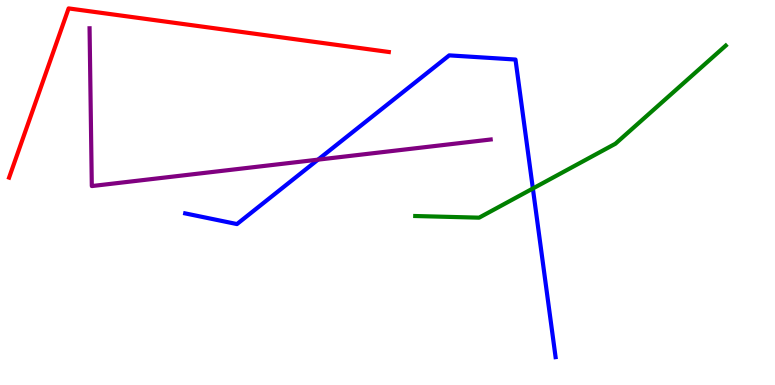[{'lines': ['blue', 'red'], 'intersections': []}, {'lines': ['green', 'red'], 'intersections': []}, {'lines': ['purple', 'red'], 'intersections': []}, {'lines': ['blue', 'green'], 'intersections': [{'x': 6.88, 'y': 5.1}]}, {'lines': ['blue', 'purple'], 'intersections': [{'x': 4.1, 'y': 5.85}]}, {'lines': ['green', 'purple'], 'intersections': []}]